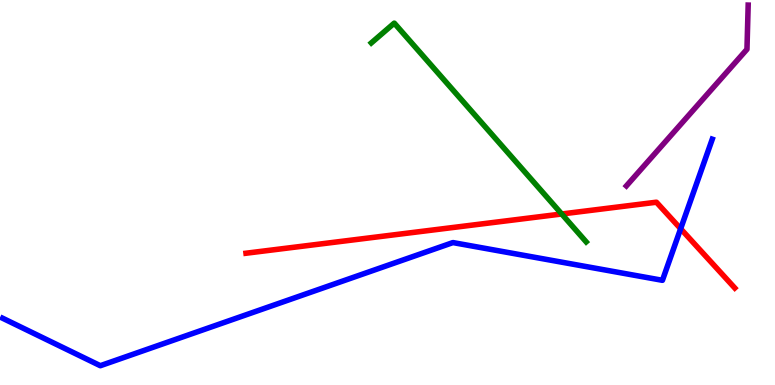[{'lines': ['blue', 'red'], 'intersections': [{'x': 8.78, 'y': 4.06}]}, {'lines': ['green', 'red'], 'intersections': [{'x': 7.25, 'y': 4.44}]}, {'lines': ['purple', 'red'], 'intersections': []}, {'lines': ['blue', 'green'], 'intersections': []}, {'lines': ['blue', 'purple'], 'intersections': []}, {'lines': ['green', 'purple'], 'intersections': []}]